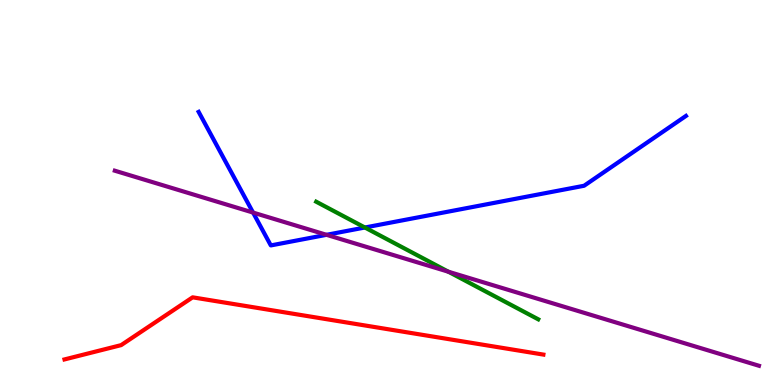[{'lines': ['blue', 'red'], 'intersections': []}, {'lines': ['green', 'red'], 'intersections': []}, {'lines': ['purple', 'red'], 'intersections': []}, {'lines': ['blue', 'green'], 'intersections': [{'x': 4.71, 'y': 4.09}]}, {'lines': ['blue', 'purple'], 'intersections': [{'x': 3.27, 'y': 4.48}, {'x': 4.21, 'y': 3.9}]}, {'lines': ['green', 'purple'], 'intersections': [{'x': 5.79, 'y': 2.94}]}]